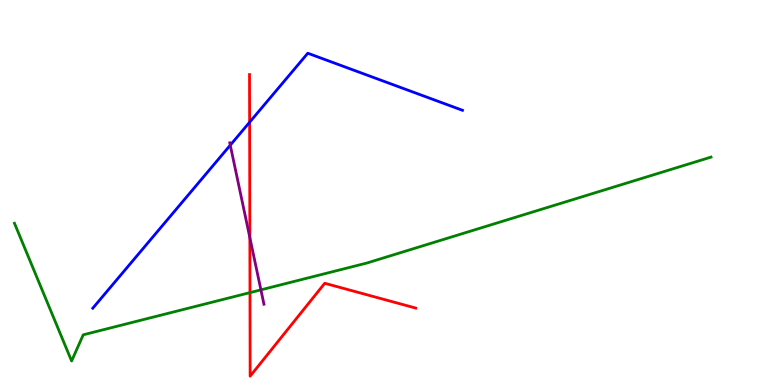[{'lines': ['blue', 'red'], 'intersections': [{'x': 3.22, 'y': 6.83}]}, {'lines': ['green', 'red'], 'intersections': [{'x': 3.23, 'y': 2.4}]}, {'lines': ['purple', 'red'], 'intersections': [{'x': 3.22, 'y': 3.83}]}, {'lines': ['blue', 'green'], 'intersections': []}, {'lines': ['blue', 'purple'], 'intersections': [{'x': 2.97, 'y': 6.23}]}, {'lines': ['green', 'purple'], 'intersections': [{'x': 3.37, 'y': 2.47}]}]